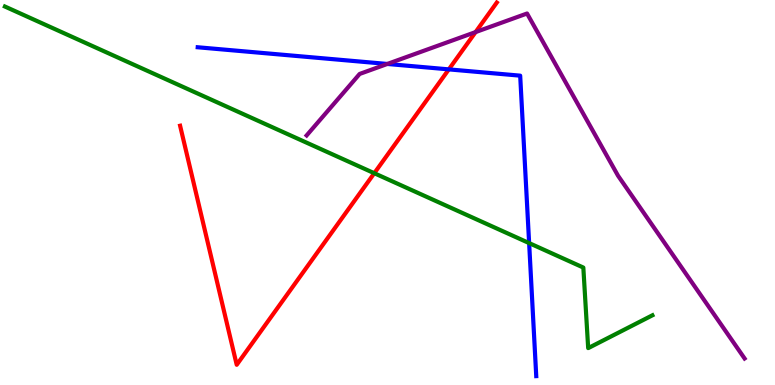[{'lines': ['blue', 'red'], 'intersections': [{'x': 5.79, 'y': 8.2}]}, {'lines': ['green', 'red'], 'intersections': [{'x': 4.83, 'y': 5.5}]}, {'lines': ['purple', 'red'], 'intersections': [{'x': 6.14, 'y': 9.17}]}, {'lines': ['blue', 'green'], 'intersections': [{'x': 6.83, 'y': 3.69}]}, {'lines': ['blue', 'purple'], 'intersections': [{'x': 5.0, 'y': 8.34}]}, {'lines': ['green', 'purple'], 'intersections': []}]